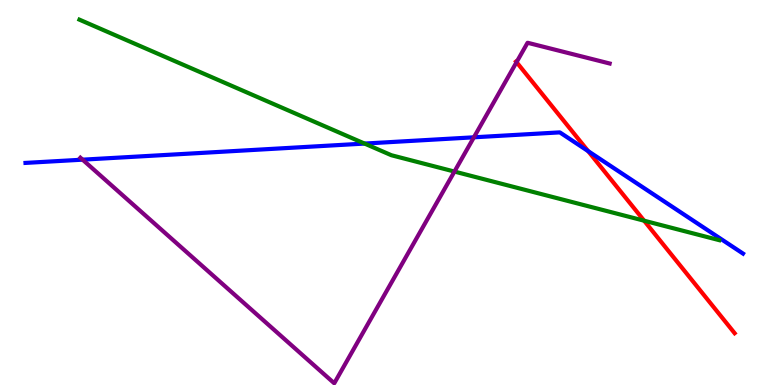[{'lines': ['blue', 'red'], 'intersections': [{'x': 7.59, 'y': 6.07}]}, {'lines': ['green', 'red'], 'intersections': [{'x': 8.31, 'y': 4.27}]}, {'lines': ['purple', 'red'], 'intersections': [{'x': 6.67, 'y': 8.39}]}, {'lines': ['blue', 'green'], 'intersections': [{'x': 4.7, 'y': 6.27}]}, {'lines': ['blue', 'purple'], 'intersections': [{'x': 1.07, 'y': 5.85}, {'x': 6.11, 'y': 6.43}]}, {'lines': ['green', 'purple'], 'intersections': [{'x': 5.86, 'y': 5.54}]}]